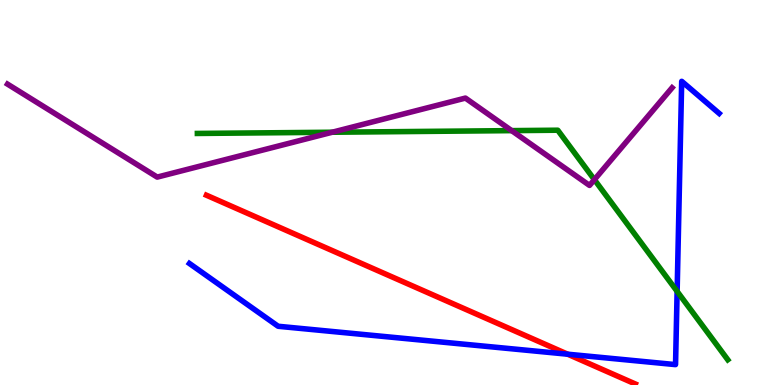[{'lines': ['blue', 'red'], 'intersections': [{'x': 7.32, 'y': 0.8}]}, {'lines': ['green', 'red'], 'intersections': []}, {'lines': ['purple', 'red'], 'intersections': []}, {'lines': ['blue', 'green'], 'intersections': [{'x': 8.74, 'y': 2.43}]}, {'lines': ['blue', 'purple'], 'intersections': []}, {'lines': ['green', 'purple'], 'intersections': [{'x': 4.29, 'y': 6.57}, {'x': 6.6, 'y': 6.61}, {'x': 7.67, 'y': 5.33}]}]